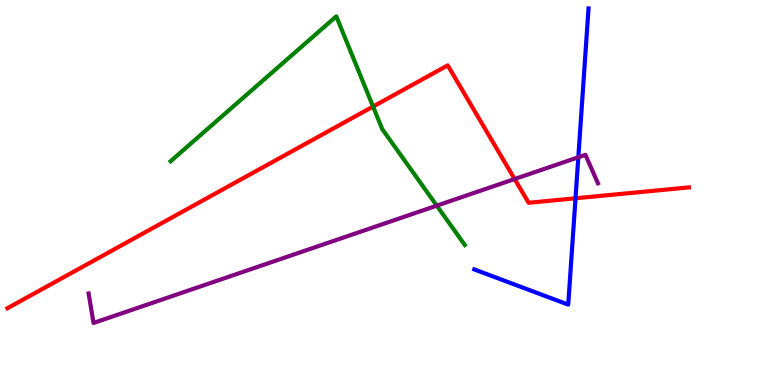[{'lines': ['blue', 'red'], 'intersections': [{'x': 7.43, 'y': 4.85}]}, {'lines': ['green', 'red'], 'intersections': [{'x': 4.81, 'y': 7.23}]}, {'lines': ['purple', 'red'], 'intersections': [{'x': 6.64, 'y': 5.35}]}, {'lines': ['blue', 'green'], 'intersections': []}, {'lines': ['blue', 'purple'], 'intersections': [{'x': 7.46, 'y': 5.92}]}, {'lines': ['green', 'purple'], 'intersections': [{'x': 5.64, 'y': 4.66}]}]